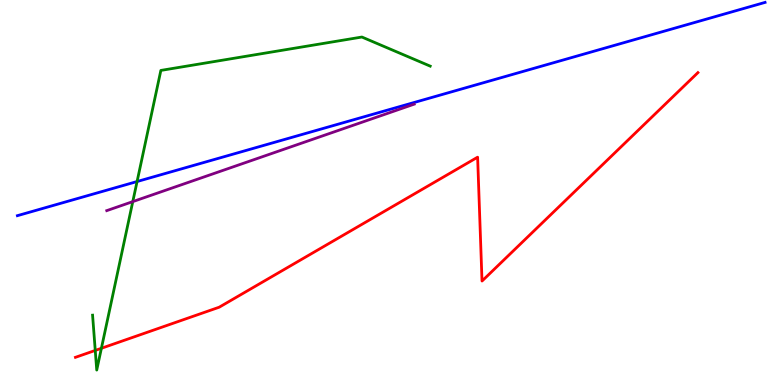[{'lines': ['blue', 'red'], 'intersections': []}, {'lines': ['green', 'red'], 'intersections': [{'x': 1.23, 'y': 0.898}, {'x': 1.31, 'y': 0.954}]}, {'lines': ['purple', 'red'], 'intersections': []}, {'lines': ['blue', 'green'], 'intersections': [{'x': 1.77, 'y': 5.28}]}, {'lines': ['blue', 'purple'], 'intersections': []}, {'lines': ['green', 'purple'], 'intersections': [{'x': 1.71, 'y': 4.76}]}]